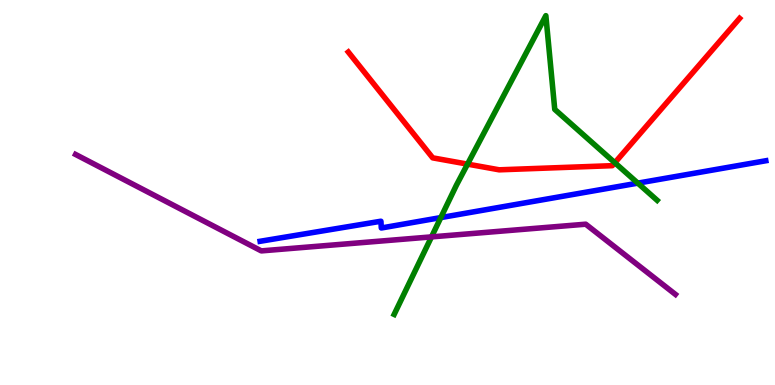[{'lines': ['blue', 'red'], 'intersections': []}, {'lines': ['green', 'red'], 'intersections': [{'x': 6.03, 'y': 5.74}, {'x': 7.93, 'y': 5.77}]}, {'lines': ['purple', 'red'], 'intersections': []}, {'lines': ['blue', 'green'], 'intersections': [{'x': 5.69, 'y': 4.35}, {'x': 8.23, 'y': 5.24}]}, {'lines': ['blue', 'purple'], 'intersections': []}, {'lines': ['green', 'purple'], 'intersections': [{'x': 5.57, 'y': 3.85}]}]